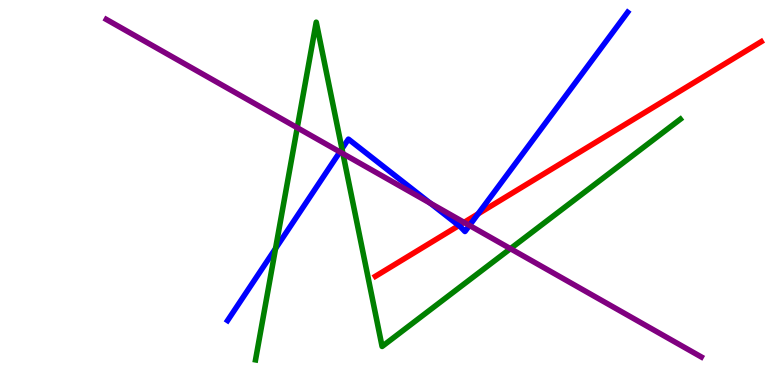[{'lines': ['blue', 'red'], 'intersections': [{'x': 5.92, 'y': 4.14}, {'x': 6.17, 'y': 4.44}]}, {'lines': ['green', 'red'], 'intersections': []}, {'lines': ['purple', 'red'], 'intersections': [{'x': 5.99, 'y': 4.22}]}, {'lines': ['blue', 'green'], 'intersections': [{'x': 3.56, 'y': 3.54}, {'x': 4.41, 'y': 6.13}]}, {'lines': ['blue', 'purple'], 'intersections': [{'x': 4.39, 'y': 6.05}, {'x': 5.55, 'y': 4.72}, {'x': 6.06, 'y': 4.14}]}, {'lines': ['green', 'purple'], 'intersections': [{'x': 3.84, 'y': 6.68}, {'x': 4.42, 'y': 6.01}, {'x': 6.59, 'y': 3.54}]}]